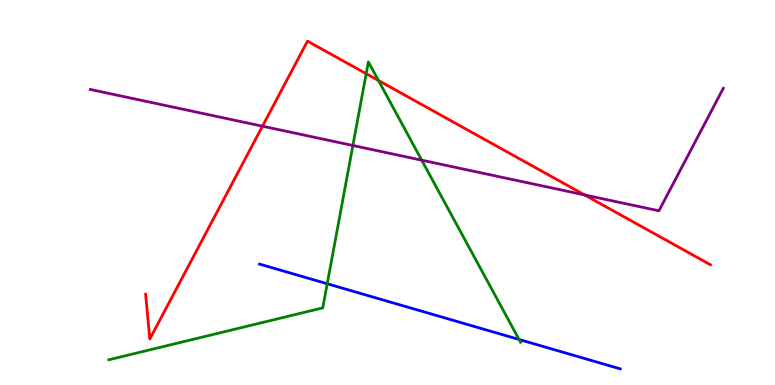[{'lines': ['blue', 'red'], 'intersections': []}, {'lines': ['green', 'red'], 'intersections': [{'x': 4.73, 'y': 8.09}, {'x': 4.88, 'y': 7.91}]}, {'lines': ['purple', 'red'], 'intersections': [{'x': 3.39, 'y': 6.72}, {'x': 7.54, 'y': 4.94}]}, {'lines': ['blue', 'green'], 'intersections': [{'x': 4.22, 'y': 2.63}, {'x': 6.7, 'y': 1.18}]}, {'lines': ['blue', 'purple'], 'intersections': []}, {'lines': ['green', 'purple'], 'intersections': [{'x': 4.55, 'y': 6.22}, {'x': 5.44, 'y': 5.84}]}]